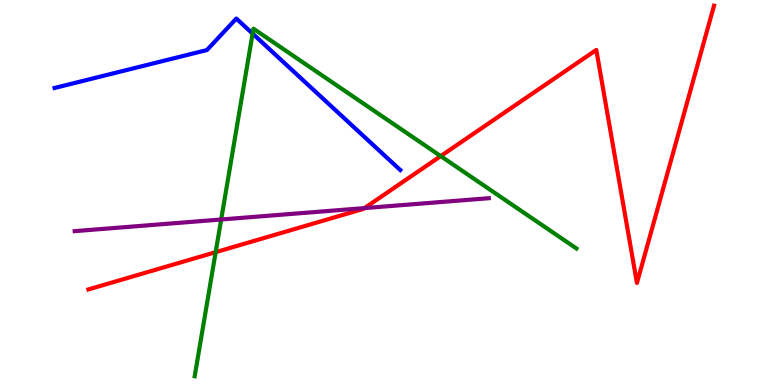[{'lines': ['blue', 'red'], 'intersections': []}, {'lines': ['green', 'red'], 'intersections': [{'x': 2.78, 'y': 3.45}, {'x': 5.69, 'y': 5.95}]}, {'lines': ['purple', 'red'], 'intersections': [{'x': 4.7, 'y': 4.59}]}, {'lines': ['blue', 'green'], 'intersections': [{'x': 3.26, 'y': 9.13}]}, {'lines': ['blue', 'purple'], 'intersections': []}, {'lines': ['green', 'purple'], 'intersections': [{'x': 2.85, 'y': 4.3}]}]